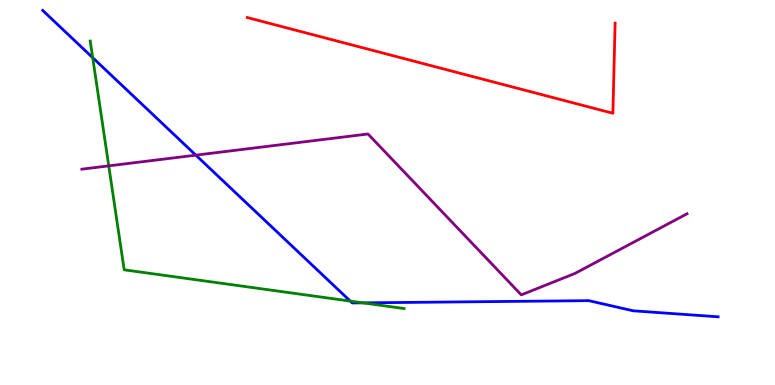[{'lines': ['blue', 'red'], 'intersections': []}, {'lines': ['green', 'red'], 'intersections': []}, {'lines': ['purple', 'red'], 'intersections': []}, {'lines': ['blue', 'green'], 'intersections': [{'x': 1.2, 'y': 8.5}, {'x': 4.52, 'y': 2.18}, {'x': 4.68, 'y': 2.13}]}, {'lines': ['blue', 'purple'], 'intersections': [{'x': 2.53, 'y': 5.97}]}, {'lines': ['green', 'purple'], 'intersections': [{'x': 1.4, 'y': 5.69}]}]